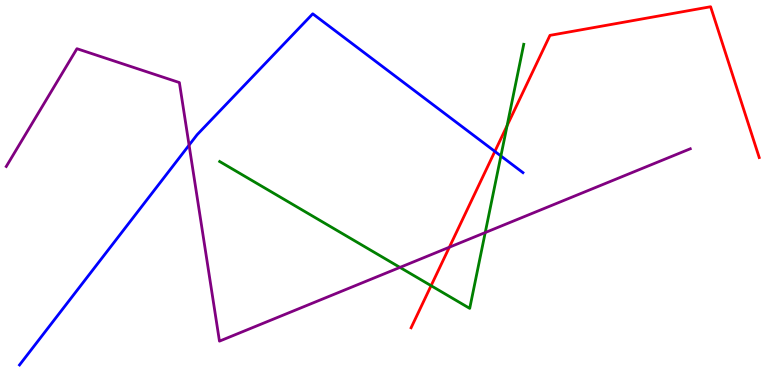[{'lines': ['blue', 'red'], 'intersections': [{'x': 6.39, 'y': 6.07}]}, {'lines': ['green', 'red'], 'intersections': [{'x': 5.56, 'y': 2.58}, {'x': 6.54, 'y': 6.74}]}, {'lines': ['purple', 'red'], 'intersections': [{'x': 5.8, 'y': 3.58}]}, {'lines': ['blue', 'green'], 'intersections': [{'x': 6.46, 'y': 5.95}]}, {'lines': ['blue', 'purple'], 'intersections': [{'x': 2.44, 'y': 6.23}]}, {'lines': ['green', 'purple'], 'intersections': [{'x': 5.16, 'y': 3.05}, {'x': 6.26, 'y': 3.96}]}]